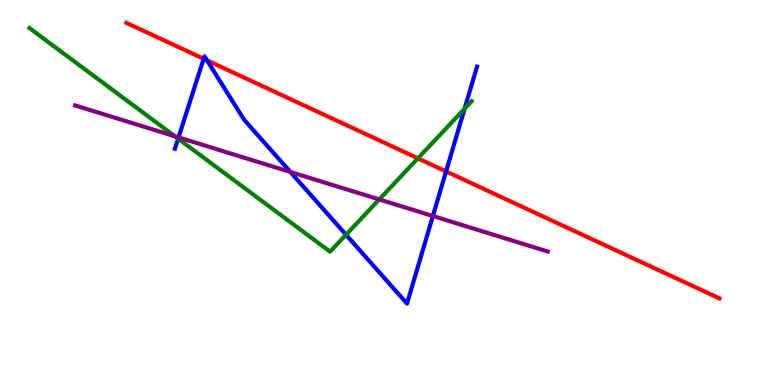[{'lines': ['blue', 'red'], 'intersections': [{'x': 2.63, 'y': 8.47}, {'x': 2.67, 'y': 8.43}, {'x': 5.76, 'y': 5.55}]}, {'lines': ['green', 'red'], 'intersections': [{'x': 5.39, 'y': 5.89}]}, {'lines': ['purple', 'red'], 'intersections': []}, {'lines': ['blue', 'green'], 'intersections': [{'x': 2.3, 'y': 6.4}, {'x': 4.46, 'y': 3.9}, {'x': 5.99, 'y': 7.18}]}, {'lines': ['blue', 'purple'], 'intersections': [{'x': 2.3, 'y': 6.43}, {'x': 3.75, 'y': 5.53}, {'x': 5.59, 'y': 4.39}]}, {'lines': ['green', 'purple'], 'intersections': [{'x': 2.26, 'y': 6.46}, {'x': 4.89, 'y': 4.82}]}]